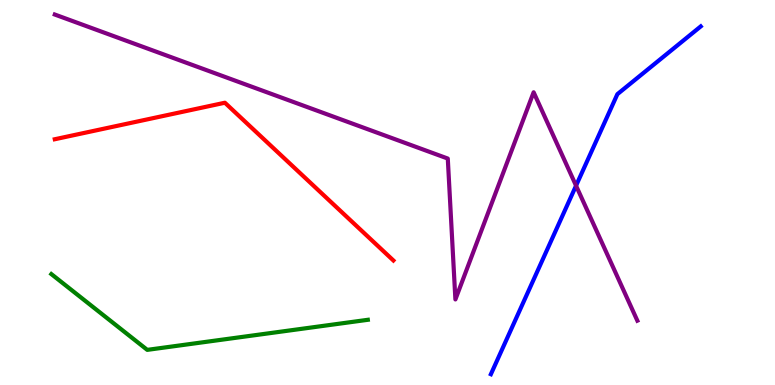[{'lines': ['blue', 'red'], 'intersections': []}, {'lines': ['green', 'red'], 'intersections': []}, {'lines': ['purple', 'red'], 'intersections': []}, {'lines': ['blue', 'green'], 'intersections': []}, {'lines': ['blue', 'purple'], 'intersections': [{'x': 7.43, 'y': 5.18}]}, {'lines': ['green', 'purple'], 'intersections': []}]